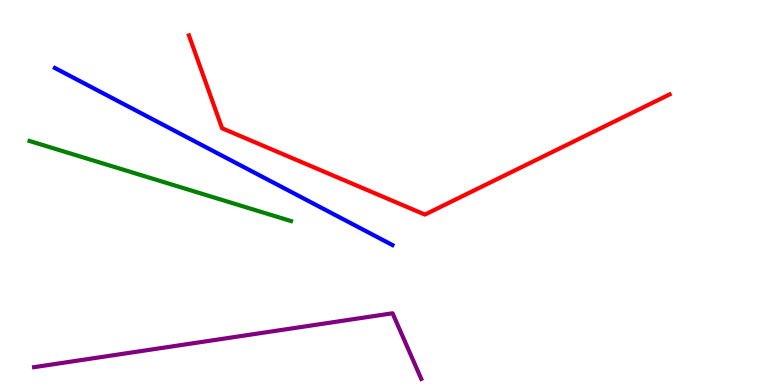[{'lines': ['blue', 'red'], 'intersections': []}, {'lines': ['green', 'red'], 'intersections': []}, {'lines': ['purple', 'red'], 'intersections': []}, {'lines': ['blue', 'green'], 'intersections': []}, {'lines': ['blue', 'purple'], 'intersections': []}, {'lines': ['green', 'purple'], 'intersections': []}]